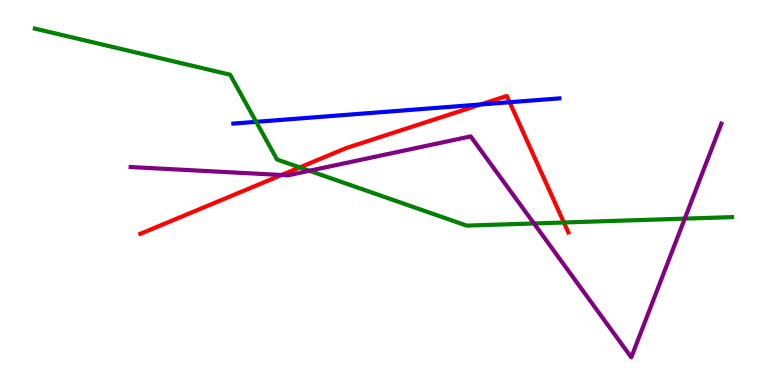[{'lines': ['blue', 'red'], 'intersections': [{'x': 6.2, 'y': 7.29}, {'x': 6.58, 'y': 7.34}]}, {'lines': ['green', 'red'], 'intersections': [{'x': 3.87, 'y': 5.65}, {'x': 7.28, 'y': 4.22}]}, {'lines': ['purple', 'red'], 'intersections': [{'x': 3.63, 'y': 5.45}]}, {'lines': ['blue', 'green'], 'intersections': [{'x': 3.31, 'y': 6.84}]}, {'lines': ['blue', 'purple'], 'intersections': []}, {'lines': ['green', 'purple'], 'intersections': [{'x': 3.99, 'y': 5.56}, {'x': 6.89, 'y': 4.2}, {'x': 8.84, 'y': 4.32}]}]